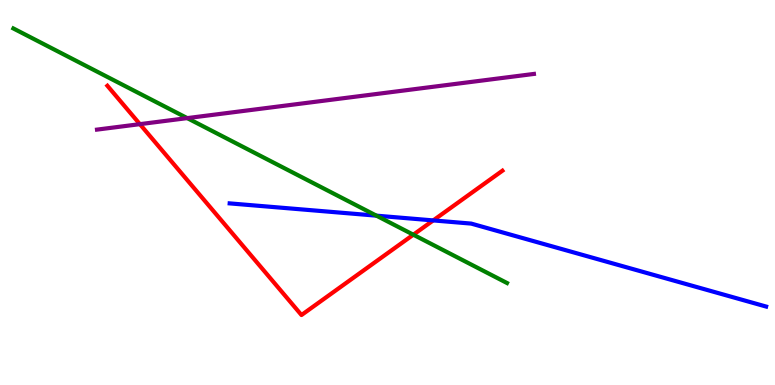[{'lines': ['blue', 'red'], 'intersections': [{'x': 5.59, 'y': 4.27}]}, {'lines': ['green', 'red'], 'intersections': [{'x': 5.33, 'y': 3.9}]}, {'lines': ['purple', 'red'], 'intersections': [{'x': 1.8, 'y': 6.78}]}, {'lines': ['blue', 'green'], 'intersections': [{'x': 4.86, 'y': 4.4}]}, {'lines': ['blue', 'purple'], 'intersections': []}, {'lines': ['green', 'purple'], 'intersections': [{'x': 2.42, 'y': 6.93}]}]